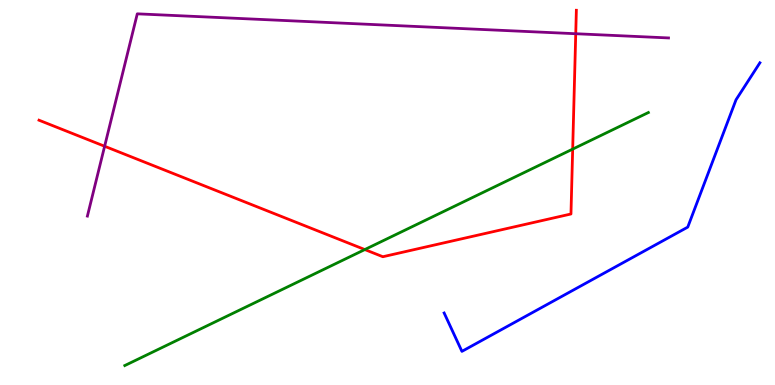[{'lines': ['blue', 'red'], 'intersections': []}, {'lines': ['green', 'red'], 'intersections': [{'x': 4.71, 'y': 3.52}, {'x': 7.39, 'y': 6.13}]}, {'lines': ['purple', 'red'], 'intersections': [{'x': 1.35, 'y': 6.2}, {'x': 7.43, 'y': 9.12}]}, {'lines': ['blue', 'green'], 'intersections': []}, {'lines': ['blue', 'purple'], 'intersections': []}, {'lines': ['green', 'purple'], 'intersections': []}]